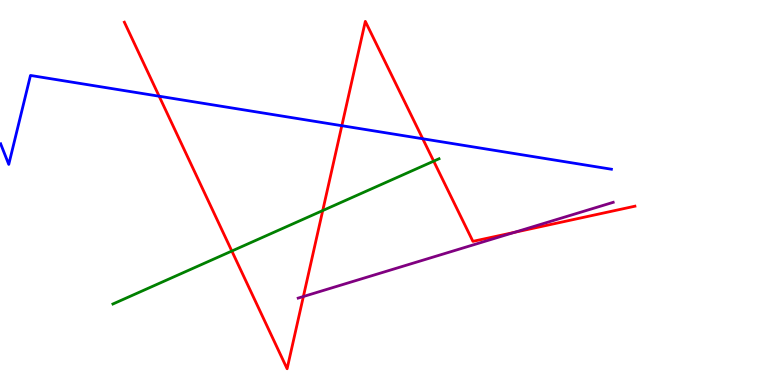[{'lines': ['blue', 'red'], 'intersections': [{'x': 2.05, 'y': 7.5}, {'x': 4.41, 'y': 6.73}, {'x': 5.45, 'y': 6.4}]}, {'lines': ['green', 'red'], 'intersections': [{'x': 2.99, 'y': 3.48}, {'x': 4.16, 'y': 4.53}, {'x': 5.6, 'y': 5.81}]}, {'lines': ['purple', 'red'], 'intersections': [{'x': 3.91, 'y': 2.3}, {'x': 6.64, 'y': 3.97}]}, {'lines': ['blue', 'green'], 'intersections': []}, {'lines': ['blue', 'purple'], 'intersections': []}, {'lines': ['green', 'purple'], 'intersections': []}]